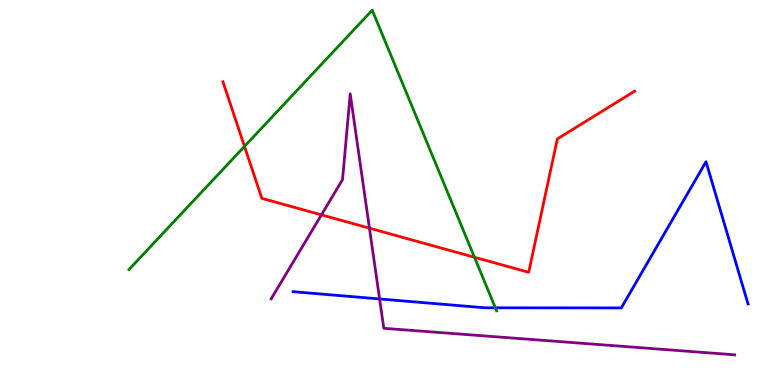[{'lines': ['blue', 'red'], 'intersections': []}, {'lines': ['green', 'red'], 'intersections': [{'x': 3.15, 'y': 6.2}, {'x': 6.12, 'y': 3.32}]}, {'lines': ['purple', 'red'], 'intersections': [{'x': 4.15, 'y': 4.42}, {'x': 4.77, 'y': 4.07}]}, {'lines': ['blue', 'green'], 'intersections': [{'x': 6.39, 'y': 2.01}]}, {'lines': ['blue', 'purple'], 'intersections': [{'x': 4.9, 'y': 2.24}]}, {'lines': ['green', 'purple'], 'intersections': []}]